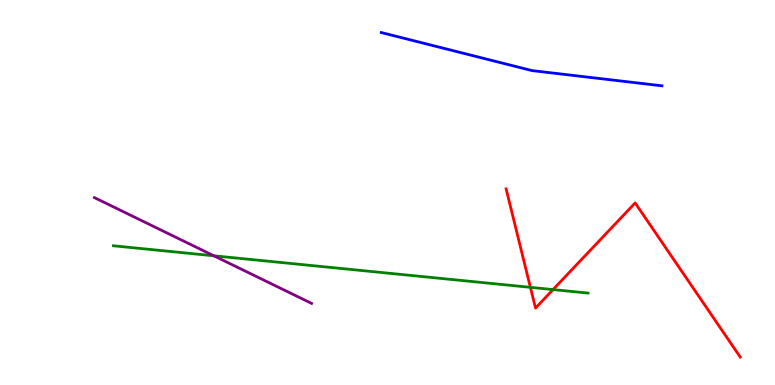[{'lines': ['blue', 'red'], 'intersections': []}, {'lines': ['green', 'red'], 'intersections': [{'x': 6.84, 'y': 2.54}, {'x': 7.14, 'y': 2.48}]}, {'lines': ['purple', 'red'], 'intersections': []}, {'lines': ['blue', 'green'], 'intersections': []}, {'lines': ['blue', 'purple'], 'intersections': []}, {'lines': ['green', 'purple'], 'intersections': [{'x': 2.76, 'y': 3.36}]}]